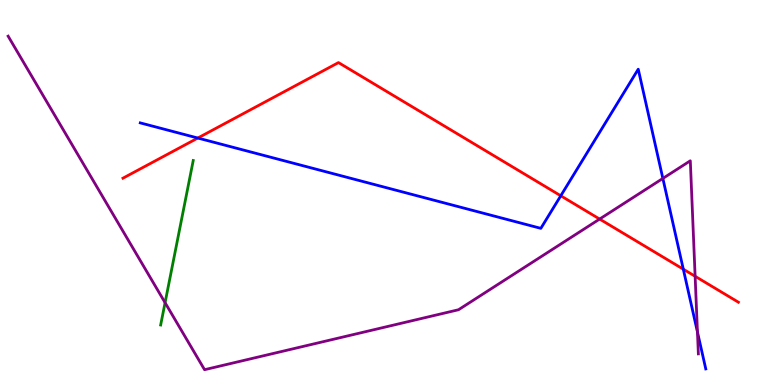[{'lines': ['blue', 'red'], 'intersections': [{'x': 2.55, 'y': 6.41}, {'x': 7.24, 'y': 4.91}, {'x': 8.82, 'y': 3.01}]}, {'lines': ['green', 'red'], 'intersections': []}, {'lines': ['purple', 'red'], 'intersections': [{'x': 7.74, 'y': 4.31}, {'x': 8.97, 'y': 2.82}]}, {'lines': ['blue', 'green'], 'intersections': []}, {'lines': ['blue', 'purple'], 'intersections': [{'x': 8.55, 'y': 5.37}, {'x': 9.0, 'y': 1.38}]}, {'lines': ['green', 'purple'], 'intersections': [{'x': 2.13, 'y': 2.14}]}]